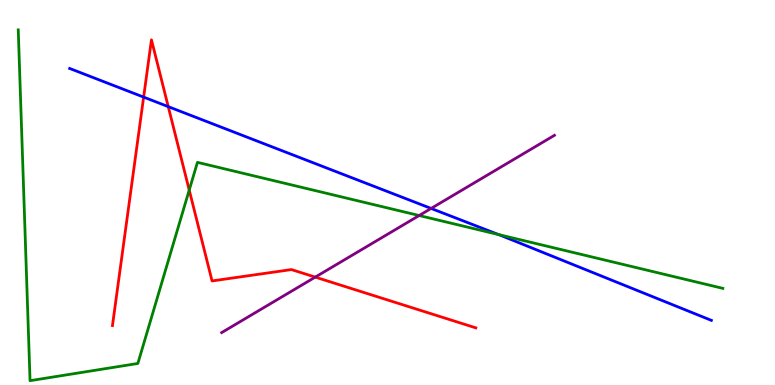[{'lines': ['blue', 'red'], 'intersections': [{'x': 1.85, 'y': 7.48}, {'x': 2.17, 'y': 7.23}]}, {'lines': ['green', 'red'], 'intersections': [{'x': 2.44, 'y': 5.06}]}, {'lines': ['purple', 'red'], 'intersections': [{'x': 4.07, 'y': 2.8}]}, {'lines': ['blue', 'green'], 'intersections': [{'x': 6.43, 'y': 3.91}]}, {'lines': ['blue', 'purple'], 'intersections': [{'x': 5.56, 'y': 4.59}]}, {'lines': ['green', 'purple'], 'intersections': [{'x': 5.41, 'y': 4.4}]}]